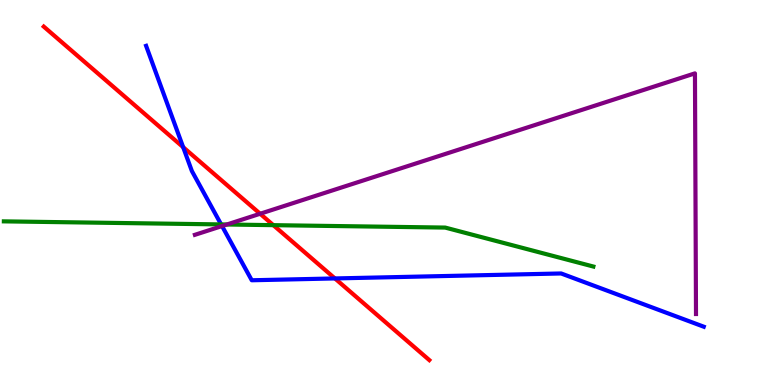[{'lines': ['blue', 'red'], 'intersections': [{'x': 2.36, 'y': 6.18}, {'x': 4.32, 'y': 2.77}]}, {'lines': ['green', 'red'], 'intersections': [{'x': 3.53, 'y': 4.15}]}, {'lines': ['purple', 'red'], 'intersections': [{'x': 3.36, 'y': 4.45}]}, {'lines': ['blue', 'green'], 'intersections': [{'x': 2.85, 'y': 4.17}]}, {'lines': ['blue', 'purple'], 'intersections': [{'x': 2.86, 'y': 4.13}]}, {'lines': ['green', 'purple'], 'intersections': [{'x': 2.93, 'y': 4.17}]}]